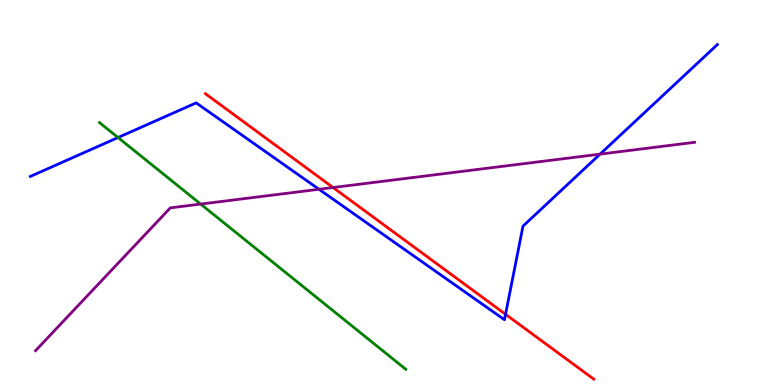[{'lines': ['blue', 'red'], 'intersections': [{'x': 6.52, 'y': 1.84}]}, {'lines': ['green', 'red'], 'intersections': []}, {'lines': ['purple', 'red'], 'intersections': [{'x': 4.3, 'y': 5.13}]}, {'lines': ['blue', 'green'], 'intersections': [{'x': 1.52, 'y': 6.43}]}, {'lines': ['blue', 'purple'], 'intersections': [{'x': 4.12, 'y': 5.08}, {'x': 7.74, 'y': 6.0}]}, {'lines': ['green', 'purple'], 'intersections': [{'x': 2.59, 'y': 4.7}]}]